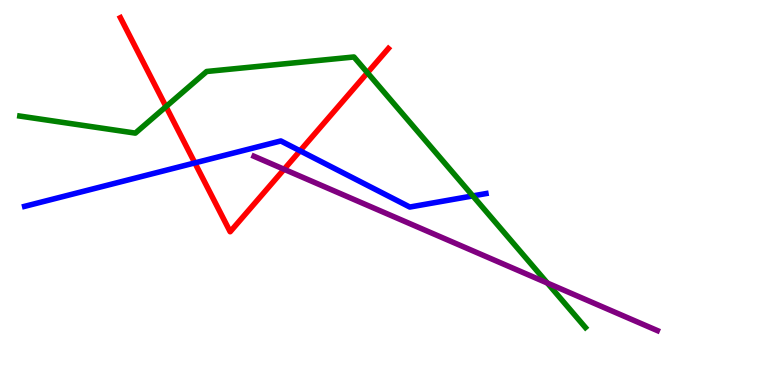[{'lines': ['blue', 'red'], 'intersections': [{'x': 2.51, 'y': 5.77}, {'x': 3.87, 'y': 6.08}]}, {'lines': ['green', 'red'], 'intersections': [{'x': 2.14, 'y': 7.23}, {'x': 4.74, 'y': 8.11}]}, {'lines': ['purple', 'red'], 'intersections': [{'x': 3.67, 'y': 5.6}]}, {'lines': ['blue', 'green'], 'intersections': [{'x': 6.1, 'y': 4.91}]}, {'lines': ['blue', 'purple'], 'intersections': []}, {'lines': ['green', 'purple'], 'intersections': [{'x': 7.06, 'y': 2.65}]}]